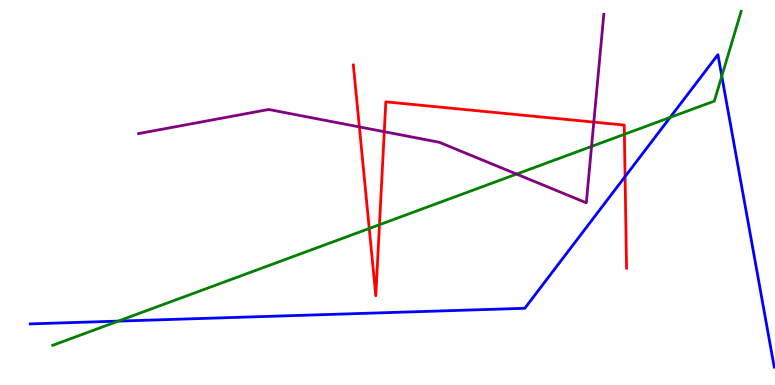[{'lines': ['blue', 'red'], 'intersections': [{'x': 8.07, 'y': 5.41}]}, {'lines': ['green', 'red'], 'intersections': [{'x': 4.76, 'y': 4.07}, {'x': 4.9, 'y': 4.16}, {'x': 8.06, 'y': 6.51}]}, {'lines': ['purple', 'red'], 'intersections': [{'x': 4.64, 'y': 6.7}, {'x': 4.96, 'y': 6.58}, {'x': 7.66, 'y': 6.83}]}, {'lines': ['blue', 'green'], 'intersections': [{'x': 1.53, 'y': 1.66}, {'x': 8.65, 'y': 6.95}, {'x': 9.31, 'y': 8.02}]}, {'lines': ['blue', 'purple'], 'intersections': []}, {'lines': ['green', 'purple'], 'intersections': [{'x': 6.67, 'y': 5.48}, {'x': 7.63, 'y': 6.2}]}]